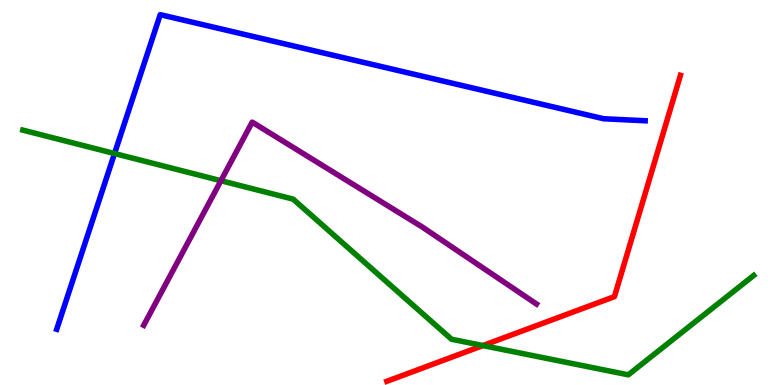[{'lines': ['blue', 'red'], 'intersections': []}, {'lines': ['green', 'red'], 'intersections': [{'x': 6.23, 'y': 1.02}]}, {'lines': ['purple', 'red'], 'intersections': []}, {'lines': ['blue', 'green'], 'intersections': [{'x': 1.48, 'y': 6.01}]}, {'lines': ['blue', 'purple'], 'intersections': []}, {'lines': ['green', 'purple'], 'intersections': [{'x': 2.85, 'y': 5.31}]}]